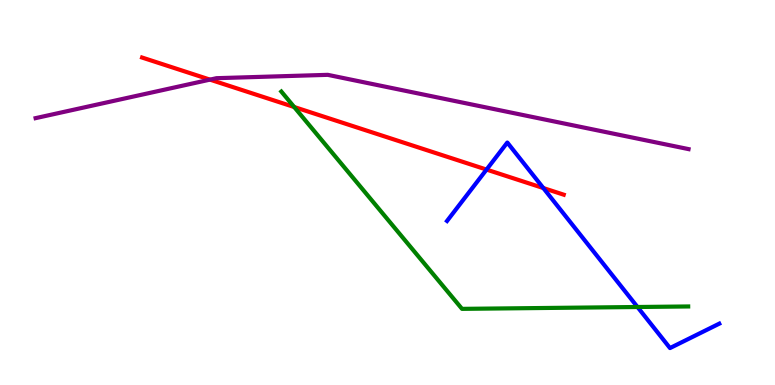[{'lines': ['blue', 'red'], 'intersections': [{'x': 6.28, 'y': 5.6}, {'x': 7.01, 'y': 5.12}]}, {'lines': ['green', 'red'], 'intersections': [{'x': 3.8, 'y': 7.22}]}, {'lines': ['purple', 'red'], 'intersections': [{'x': 2.71, 'y': 7.93}]}, {'lines': ['blue', 'green'], 'intersections': [{'x': 8.23, 'y': 2.03}]}, {'lines': ['blue', 'purple'], 'intersections': []}, {'lines': ['green', 'purple'], 'intersections': []}]